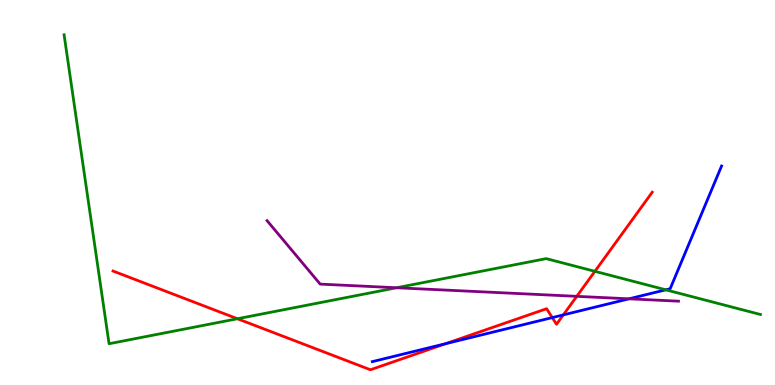[{'lines': ['blue', 'red'], 'intersections': [{'x': 5.75, 'y': 1.07}, {'x': 7.13, 'y': 1.75}, {'x': 7.27, 'y': 1.82}]}, {'lines': ['green', 'red'], 'intersections': [{'x': 3.06, 'y': 1.72}, {'x': 7.68, 'y': 2.95}]}, {'lines': ['purple', 'red'], 'intersections': [{'x': 7.44, 'y': 2.3}]}, {'lines': ['blue', 'green'], 'intersections': [{'x': 8.59, 'y': 2.47}]}, {'lines': ['blue', 'purple'], 'intersections': [{'x': 8.12, 'y': 2.24}]}, {'lines': ['green', 'purple'], 'intersections': [{'x': 5.12, 'y': 2.53}]}]